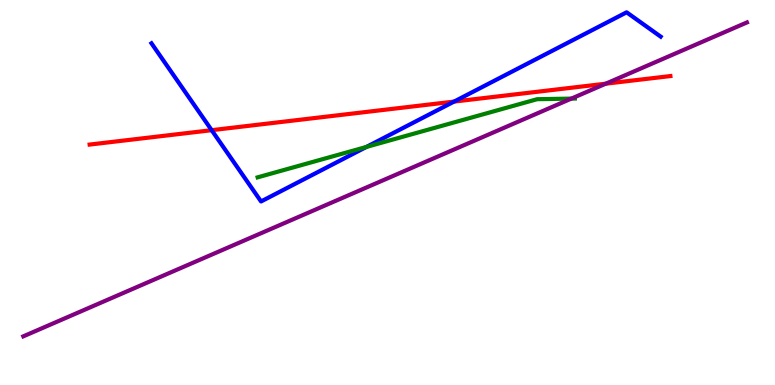[{'lines': ['blue', 'red'], 'intersections': [{'x': 2.73, 'y': 6.62}, {'x': 5.86, 'y': 7.36}]}, {'lines': ['green', 'red'], 'intersections': []}, {'lines': ['purple', 'red'], 'intersections': [{'x': 7.82, 'y': 7.83}]}, {'lines': ['blue', 'green'], 'intersections': [{'x': 4.73, 'y': 6.18}]}, {'lines': ['blue', 'purple'], 'intersections': []}, {'lines': ['green', 'purple'], 'intersections': [{'x': 7.37, 'y': 7.44}]}]